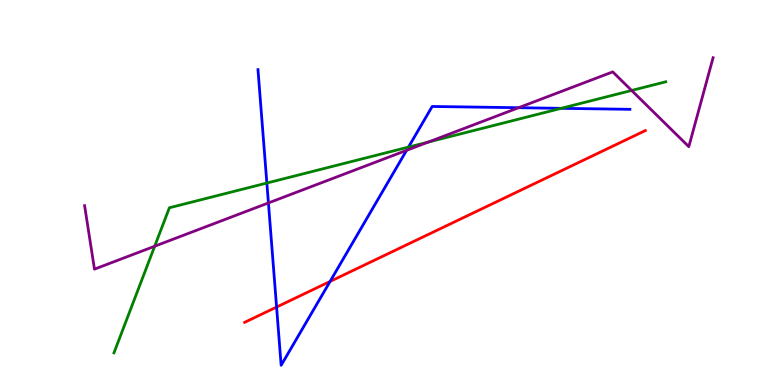[{'lines': ['blue', 'red'], 'intersections': [{'x': 3.57, 'y': 2.02}, {'x': 4.26, 'y': 2.69}]}, {'lines': ['green', 'red'], 'intersections': []}, {'lines': ['purple', 'red'], 'intersections': []}, {'lines': ['blue', 'green'], 'intersections': [{'x': 3.44, 'y': 5.25}, {'x': 5.27, 'y': 6.18}, {'x': 7.24, 'y': 7.19}]}, {'lines': ['blue', 'purple'], 'intersections': [{'x': 3.46, 'y': 4.73}, {'x': 5.25, 'y': 6.09}, {'x': 6.69, 'y': 7.2}]}, {'lines': ['green', 'purple'], 'intersections': [{'x': 2.0, 'y': 3.6}, {'x': 5.53, 'y': 6.31}, {'x': 8.15, 'y': 7.65}]}]